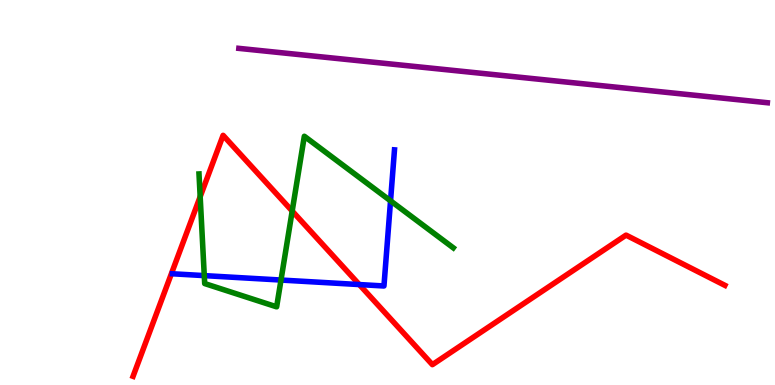[{'lines': ['blue', 'red'], 'intersections': [{'x': 4.64, 'y': 2.61}]}, {'lines': ['green', 'red'], 'intersections': [{'x': 2.58, 'y': 4.89}, {'x': 3.77, 'y': 4.52}]}, {'lines': ['purple', 'red'], 'intersections': []}, {'lines': ['blue', 'green'], 'intersections': [{'x': 2.64, 'y': 2.84}, {'x': 3.63, 'y': 2.73}, {'x': 5.04, 'y': 4.78}]}, {'lines': ['blue', 'purple'], 'intersections': []}, {'lines': ['green', 'purple'], 'intersections': []}]